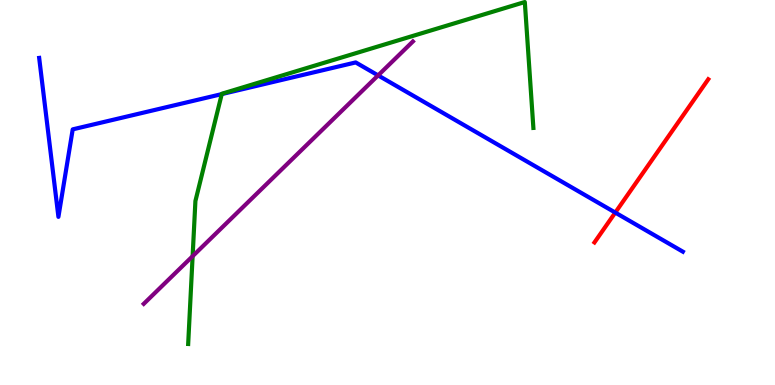[{'lines': ['blue', 'red'], 'intersections': [{'x': 7.94, 'y': 4.48}]}, {'lines': ['green', 'red'], 'intersections': []}, {'lines': ['purple', 'red'], 'intersections': []}, {'lines': ['blue', 'green'], 'intersections': [{'x': 2.86, 'y': 7.56}]}, {'lines': ['blue', 'purple'], 'intersections': [{'x': 4.88, 'y': 8.04}]}, {'lines': ['green', 'purple'], 'intersections': [{'x': 2.49, 'y': 3.35}]}]